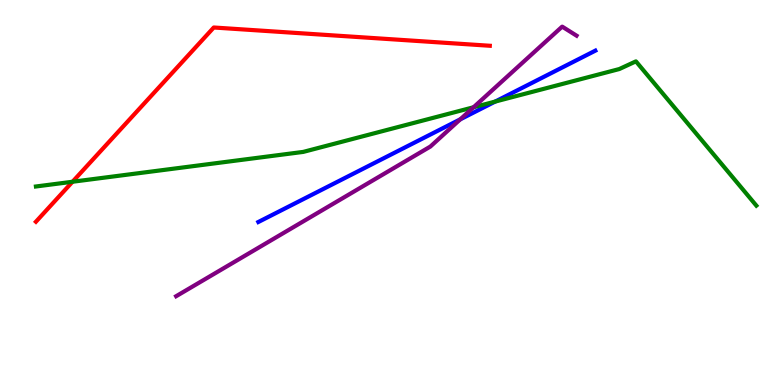[{'lines': ['blue', 'red'], 'intersections': []}, {'lines': ['green', 'red'], 'intersections': [{'x': 0.936, 'y': 5.28}]}, {'lines': ['purple', 'red'], 'intersections': []}, {'lines': ['blue', 'green'], 'intersections': [{'x': 6.39, 'y': 7.36}]}, {'lines': ['blue', 'purple'], 'intersections': [{'x': 5.94, 'y': 6.9}]}, {'lines': ['green', 'purple'], 'intersections': [{'x': 6.11, 'y': 7.21}]}]